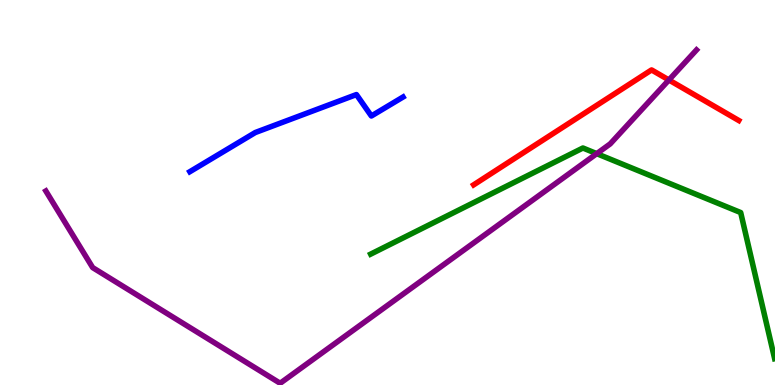[{'lines': ['blue', 'red'], 'intersections': []}, {'lines': ['green', 'red'], 'intersections': []}, {'lines': ['purple', 'red'], 'intersections': [{'x': 8.63, 'y': 7.92}]}, {'lines': ['blue', 'green'], 'intersections': []}, {'lines': ['blue', 'purple'], 'intersections': []}, {'lines': ['green', 'purple'], 'intersections': [{'x': 7.7, 'y': 6.01}]}]